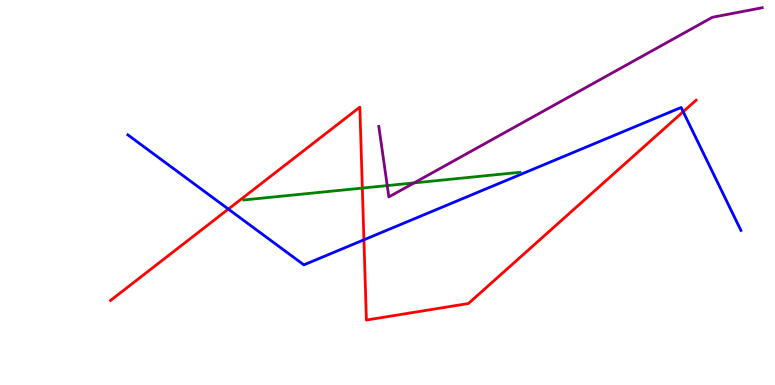[{'lines': ['blue', 'red'], 'intersections': [{'x': 2.95, 'y': 4.57}, {'x': 4.7, 'y': 3.77}, {'x': 8.82, 'y': 7.1}]}, {'lines': ['green', 'red'], 'intersections': [{'x': 4.68, 'y': 5.11}]}, {'lines': ['purple', 'red'], 'intersections': []}, {'lines': ['blue', 'green'], 'intersections': []}, {'lines': ['blue', 'purple'], 'intersections': []}, {'lines': ['green', 'purple'], 'intersections': [{'x': 5.0, 'y': 5.18}, {'x': 5.34, 'y': 5.25}]}]